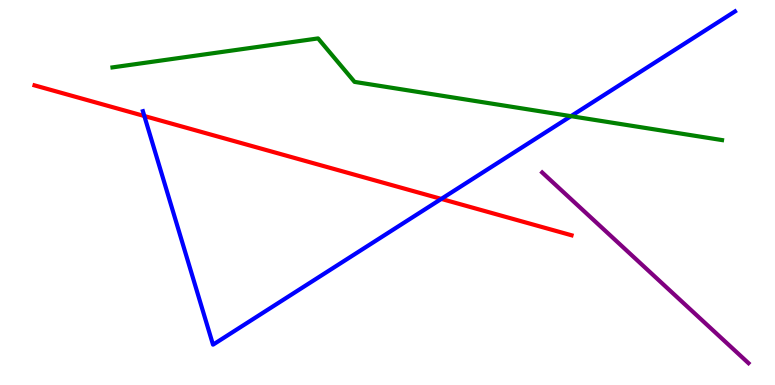[{'lines': ['blue', 'red'], 'intersections': [{'x': 1.86, 'y': 6.99}, {'x': 5.69, 'y': 4.83}]}, {'lines': ['green', 'red'], 'intersections': []}, {'lines': ['purple', 'red'], 'intersections': []}, {'lines': ['blue', 'green'], 'intersections': [{'x': 7.37, 'y': 6.98}]}, {'lines': ['blue', 'purple'], 'intersections': []}, {'lines': ['green', 'purple'], 'intersections': []}]